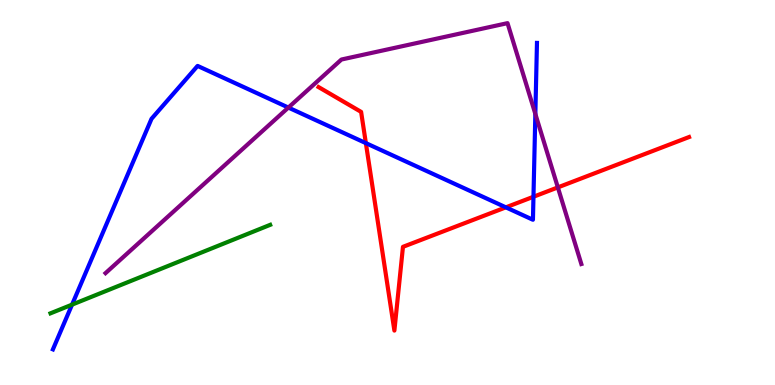[{'lines': ['blue', 'red'], 'intersections': [{'x': 4.72, 'y': 6.28}, {'x': 6.53, 'y': 4.61}, {'x': 6.88, 'y': 4.89}]}, {'lines': ['green', 'red'], 'intersections': []}, {'lines': ['purple', 'red'], 'intersections': [{'x': 7.2, 'y': 5.13}]}, {'lines': ['blue', 'green'], 'intersections': [{'x': 0.93, 'y': 2.09}]}, {'lines': ['blue', 'purple'], 'intersections': [{'x': 3.72, 'y': 7.21}, {'x': 6.91, 'y': 7.04}]}, {'lines': ['green', 'purple'], 'intersections': []}]